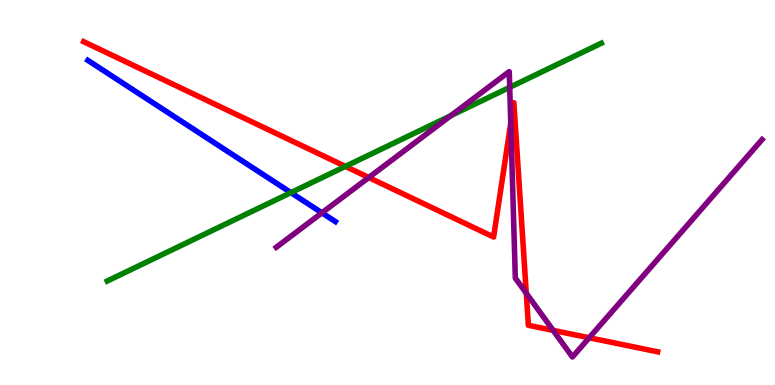[{'lines': ['blue', 'red'], 'intersections': []}, {'lines': ['green', 'red'], 'intersections': [{'x': 4.46, 'y': 5.68}]}, {'lines': ['purple', 'red'], 'intersections': [{'x': 4.76, 'y': 5.39}, {'x': 6.59, 'y': 6.8}, {'x': 6.79, 'y': 2.38}, {'x': 7.14, 'y': 1.42}, {'x': 7.6, 'y': 1.23}]}, {'lines': ['blue', 'green'], 'intersections': [{'x': 3.75, 'y': 5.0}]}, {'lines': ['blue', 'purple'], 'intersections': [{'x': 4.15, 'y': 4.47}]}, {'lines': ['green', 'purple'], 'intersections': [{'x': 5.82, 'y': 7.0}, {'x': 6.58, 'y': 7.73}]}]